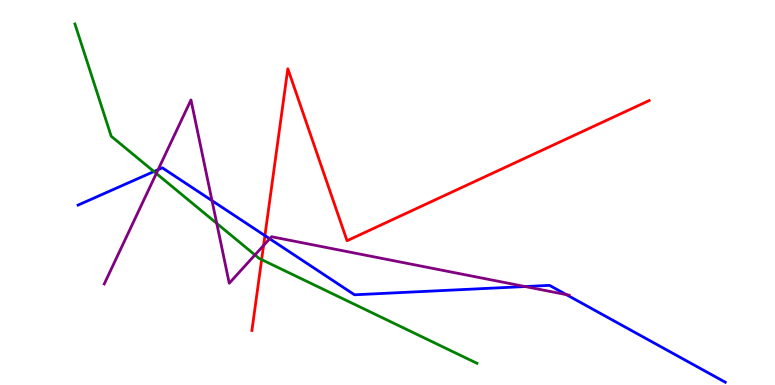[{'lines': ['blue', 'red'], 'intersections': [{'x': 3.42, 'y': 3.88}]}, {'lines': ['green', 'red'], 'intersections': [{'x': 3.38, 'y': 3.26}]}, {'lines': ['purple', 'red'], 'intersections': [{'x': 3.4, 'y': 3.62}]}, {'lines': ['blue', 'green'], 'intersections': [{'x': 1.99, 'y': 5.54}]}, {'lines': ['blue', 'purple'], 'intersections': [{'x': 2.04, 'y': 5.59}, {'x': 2.74, 'y': 4.79}, {'x': 3.48, 'y': 3.8}, {'x': 6.78, 'y': 2.56}, {'x': 7.31, 'y': 2.35}]}, {'lines': ['green', 'purple'], 'intersections': [{'x': 2.02, 'y': 5.49}, {'x': 2.8, 'y': 4.2}, {'x': 3.29, 'y': 3.38}]}]